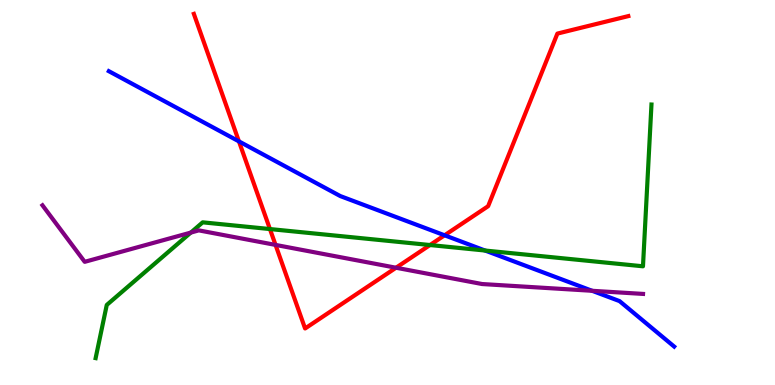[{'lines': ['blue', 'red'], 'intersections': [{'x': 3.08, 'y': 6.33}, {'x': 5.74, 'y': 3.89}]}, {'lines': ['green', 'red'], 'intersections': [{'x': 3.48, 'y': 4.05}, {'x': 5.55, 'y': 3.64}]}, {'lines': ['purple', 'red'], 'intersections': [{'x': 3.56, 'y': 3.64}, {'x': 5.11, 'y': 3.05}]}, {'lines': ['blue', 'green'], 'intersections': [{'x': 6.26, 'y': 3.49}]}, {'lines': ['blue', 'purple'], 'intersections': [{'x': 7.64, 'y': 2.45}]}, {'lines': ['green', 'purple'], 'intersections': [{'x': 2.46, 'y': 3.96}]}]